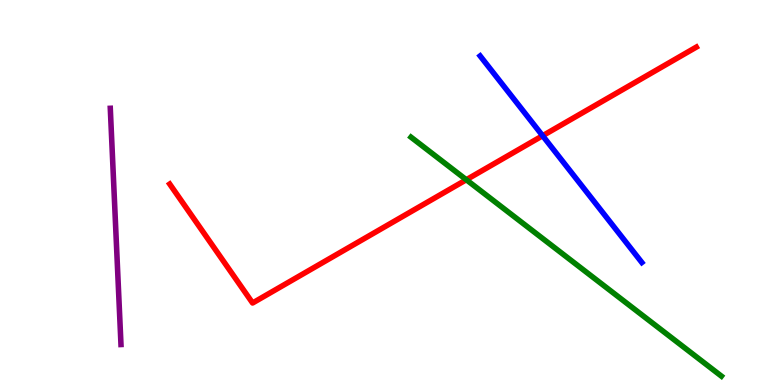[{'lines': ['blue', 'red'], 'intersections': [{'x': 7.0, 'y': 6.47}]}, {'lines': ['green', 'red'], 'intersections': [{'x': 6.02, 'y': 5.33}]}, {'lines': ['purple', 'red'], 'intersections': []}, {'lines': ['blue', 'green'], 'intersections': []}, {'lines': ['blue', 'purple'], 'intersections': []}, {'lines': ['green', 'purple'], 'intersections': []}]